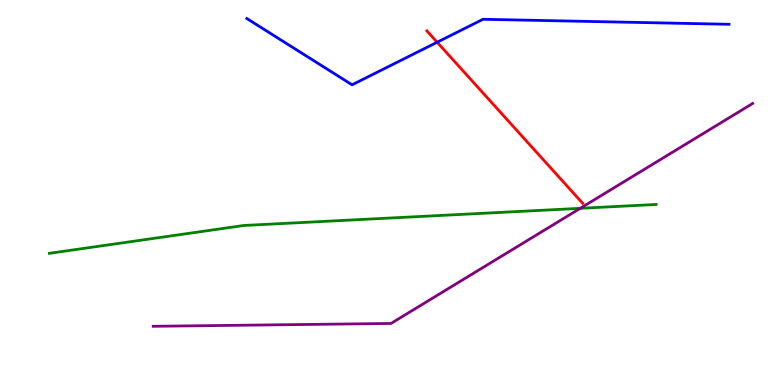[{'lines': ['blue', 'red'], 'intersections': [{'x': 5.64, 'y': 8.9}]}, {'lines': ['green', 'red'], 'intersections': []}, {'lines': ['purple', 'red'], 'intersections': []}, {'lines': ['blue', 'green'], 'intersections': []}, {'lines': ['blue', 'purple'], 'intersections': []}, {'lines': ['green', 'purple'], 'intersections': [{'x': 7.49, 'y': 4.59}]}]